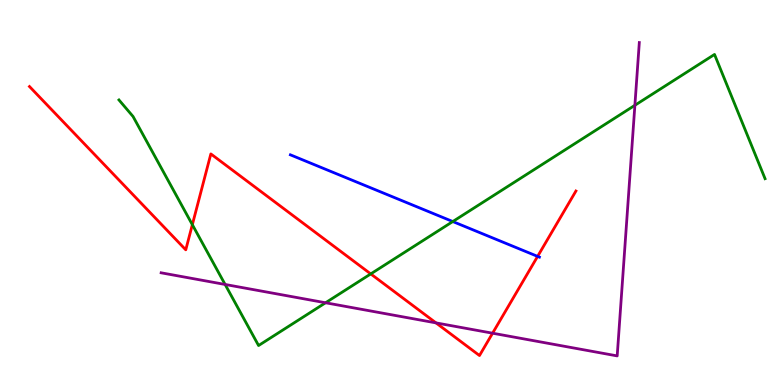[{'lines': ['blue', 'red'], 'intersections': [{'x': 6.94, 'y': 3.34}]}, {'lines': ['green', 'red'], 'intersections': [{'x': 2.48, 'y': 4.16}, {'x': 4.78, 'y': 2.89}]}, {'lines': ['purple', 'red'], 'intersections': [{'x': 5.63, 'y': 1.61}, {'x': 6.36, 'y': 1.35}]}, {'lines': ['blue', 'green'], 'intersections': [{'x': 5.84, 'y': 4.25}]}, {'lines': ['blue', 'purple'], 'intersections': []}, {'lines': ['green', 'purple'], 'intersections': [{'x': 2.9, 'y': 2.61}, {'x': 4.2, 'y': 2.14}, {'x': 8.19, 'y': 7.27}]}]